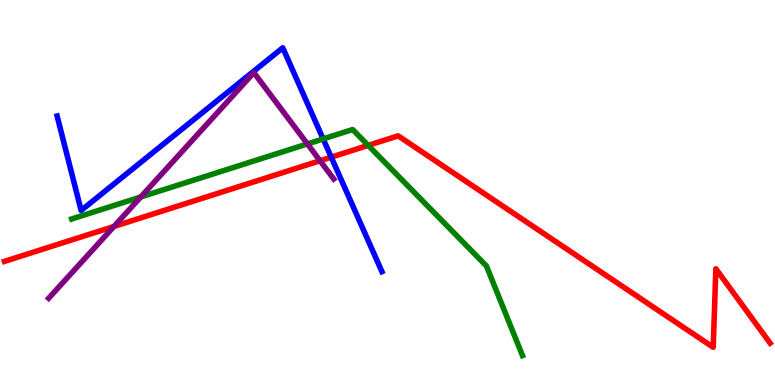[{'lines': ['blue', 'red'], 'intersections': [{'x': 4.27, 'y': 5.92}]}, {'lines': ['green', 'red'], 'intersections': [{'x': 4.75, 'y': 6.22}]}, {'lines': ['purple', 'red'], 'intersections': [{'x': 1.47, 'y': 4.12}, {'x': 4.13, 'y': 5.83}]}, {'lines': ['blue', 'green'], 'intersections': [{'x': 4.17, 'y': 6.39}]}, {'lines': ['blue', 'purple'], 'intersections': []}, {'lines': ['green', 'purple'], 'intersections': [{'x': 1.82, 'y': 4.88}, {'x': 3.97, 'y': 6.26}]}]